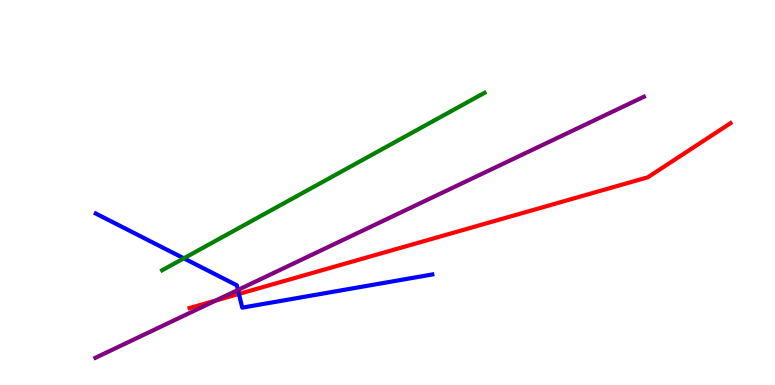[{'lines': ['blue', 'red'], 'intersections': [{'x': 3.08, 'y': 2.37}]}, {'lines': ['green', 'red'], 'intersections': []}, {'lines': ['purple', 'red'], 'intersections': [{'x': 2.78, 'y': 2.19}]}, {'lines': ['blue', 'green'], 'intersections': [{'x': 2.37, 'y': 3.29}]}, {'lines': ['blue', 'purple'], 'intersections': [{'x': 3.07, 'y': 2.47}]}, {'lines': ['green', 'purple'], 'intersections': []}]